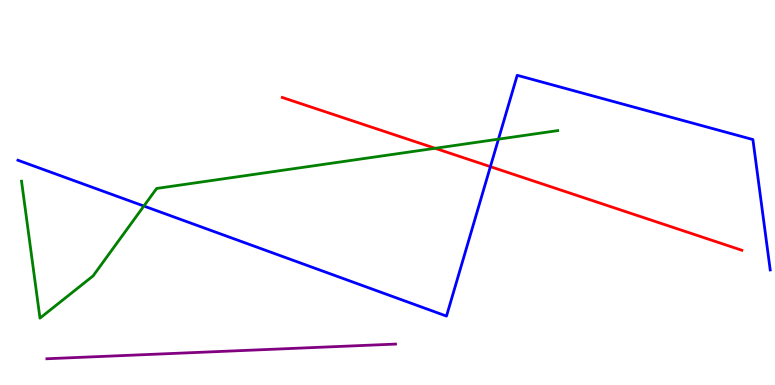[{'lines': ['blue', 'red'], 'intersections': [{'x': 6.33, 'y': 5.67}]}, {'lines': ['green', 'red'], 'intersections': [{'x': 5.61, 'y': 6.15}]}, {'lines': ['purple', 'red'], 'intersections': []}, {'lines': ['blue', 'green'], 'intersections': [{'x': 1.86, 'y': 4.65}, {'x': 6.43, 'y': 6.39}]}, {'lines': ['blue', 'purple'], 'intersections': []}, {'lines': ['green', 'purple'], 'intersections': []}]